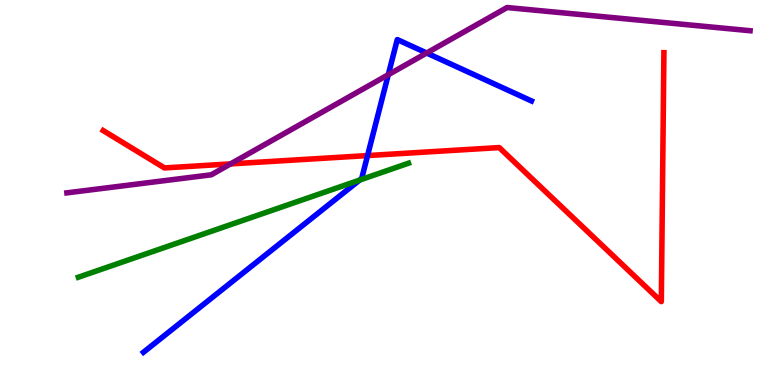[{'lines': ['blue', 'red'], 'intersections': [{'x': 4.74, 'y': 5.96}]}, {'lines': ['green', 'red'], 'intersections': []}, {'lines': ['purple', 'red'], 'intersections': [{'x': 2.97, 'y': 5.74}]}, {'lines': ['blue', 'green'], 'intersections': [{'x': 4.64, 'y': 5.32}]}, {'lines': ['blue', 'purple'], 'intersections': [{'x': 5.01, 'y': 8.06}, {'x': 5.51, 'y': 8.62}]}, {'lines': ['green', 'purple'], 'intersections': []}]